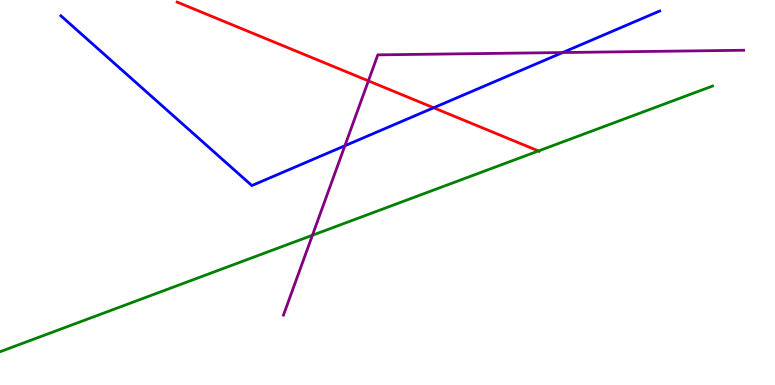[{'lines': ['blue', 'red'], 'intersections': [{'x': 5.6, 'y': 7.2}]}, {'lines': ['green', 'red'], 'intersections': [{'x': 6.95, 'y': 6.08}]}, {'lines': ['purple', 'red'], 'intersections': [{'x': 4.75, 'y': 7.9}]}, {'lines': ['blue', 'green'], 'intersections': []}, {'lines': ['blue', 'purple'], 'intersections': [{'x': 4.45, 'y': 6.21}, {'x': 7.26, 'y': 8.64}]}, {'lines': ['green', 'purple'], 'intersections': [{'x': 4.03, 'y': 3.89}]}]